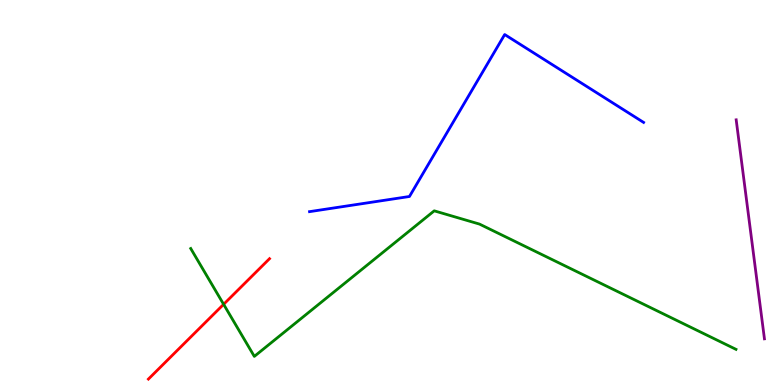[{'lines': ['blue', 'red'], 'intersections': []}, {'lines': ['green', 'red'], 'intersections': [{'x': 2.89, 'y': 2.1}]}, {'lines': ['purple', 'red'], 'intersections': []}, {'lines': ['blue', 'green'], 'intersections': []}, {'lines': ['blue', 'purple'], 'intersections': []}, {'lines': ['green', 'purple'], 'intersections': []}]